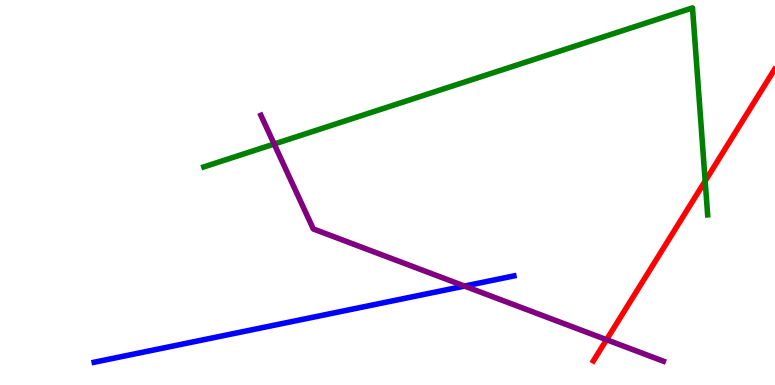[{'lines': ['blue', 'red'], 'intersections': []}, {'lines': ['green', 'red'], 'intersections': [{'x': 9.1, 'y': 5.3}]}, {'lines': ['purple', 'red'], 'intersections': [{'x': 7.83, 'y': 1.18}]}, {'lines': ['blue', 'green'], 'intersections': []}, {'lines': ['blue', 'purple'], 'intersections': [{'x': 5.99, 'y': 2.57}]}, {'lines': ['green', 'purple'], 'intersections': [{'x': 3.54, 'y': 6.26}]}]